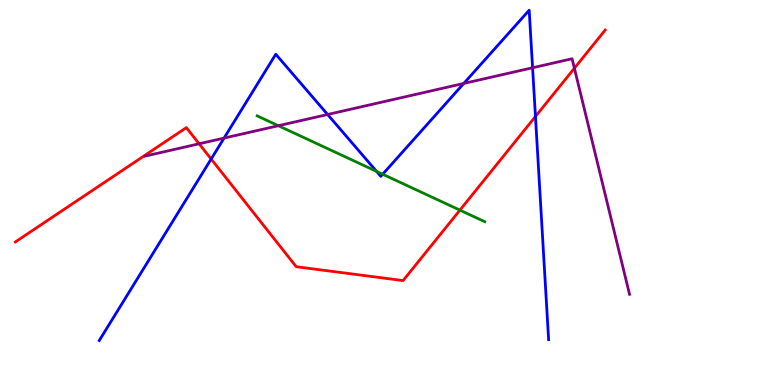[{'lines': ['blue', 'red'], 'intersections': [{'x': 2.72, 'y': 5.87}, {'x': 6.91, 'y': 6.97}]}, {'lines': ['green', 'red'], 'intersections': [{'x': 5.93, 'y': 4.54}]}, {'lines': ['purple', 'red'], 'intersections': [{'x': 2.57, 'y': 6.27}, {'x': 7.41, 'y': 8.23}]}, {'lines': ['blue', 'green'], 'intersections': [{'x': 4.86, 'y': 5.55}, {'x': 4.94, 'y': 5.47}]}, {'lines': ['blue', 'purple'], 'intersections': [{'x': 2.89, 'y': 6.41}, {'x': 4.23, 'y': 7.03}, {'x': 5.98, 'y': 7.83}, {'x': 6.87, 'y': 8.24}]}, {'lines': ['green', 'purple'], 'intersections': [{'x': 3.59, 'y': 6.73}]}]